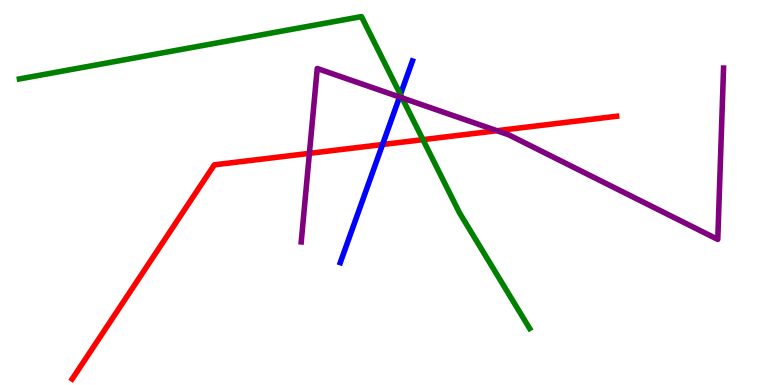[{'lines': ['blue', 'red'], 'intersections': [{'x': 4.94, 'y': 6.25}]}, {'lines': ['green', 'red'], 'intersections': [{'x': 5.46, 'y': 6.37}]}, {'lines': ['purple', 'red'], 'intersections': [{'x': 3.99, 'y': 6.02}, {'x': 6.41, 'y': 6.6}]}, {'lines': ['blue', 'green'], 'intersections': [{'x': 5.17, 'y': 7.54}]}, {'lines': ['blue', 'purple'], 'intersections': [{'x': 5.16, 'y': 7.48}]}, {'lines': ['green', 'purple'], 'intersections': [{'x': 5.19, 'y': 7.46}]}]